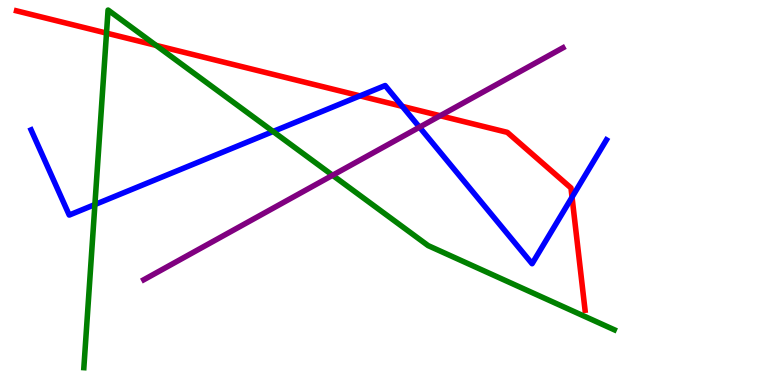[{'lines': ['blue', 'red'], 'intersections': [{'x': 4.64, 'y': 7.51}, {'x': 5.19, 'y': 7.24}, {'x': 7.38, 'y': 4.88}]}, {'lines': ['green', 'red'], 'intersections': [{'x': 1.37, 'y': 9.14}, {'x': 2.01, 'y': 8.82}]}, {'lines': ['purple', 'red'], 'intersections': [{'x': 5.68, 'y': 6.99}]}, {'lines': ['blue', 'green'], 'intersections': [{'x': 1.22, 'y': 4.69}, {'x': 3.52, 'y': 6.58}]}, {'lines': ['blue', 'purple'], 'intersections': [{'x': 5.41, 'y': 6.7}]}, {'lines': ['green', 'purple'], 'intersections': [{'x': 4.29, 'y': 5.45}]}]